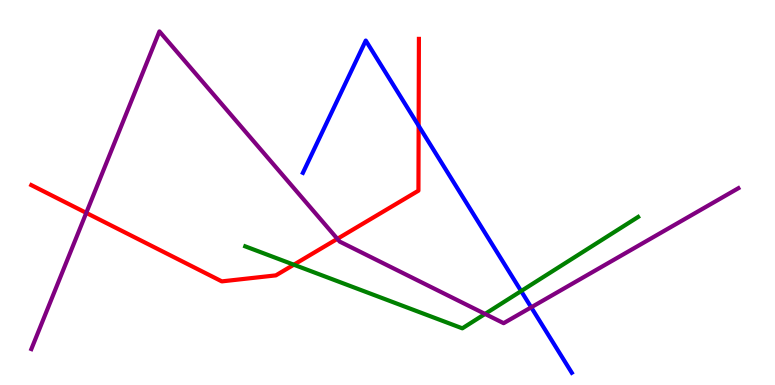[{'lines': ['blue', 'red'], 'intersections': [{'x': 5.4, 'y': 6.73}]}, {'lines': ['green', 'red'], 'intersections': [{'x': 3.79, 'y': 3.12}]}, {'lines': ['purple', 'red'], 'intersections': [{'x': 1.11, 'y': 4.47}, {'x': 4.35, 'y': 3.8}]}, {'lines': ['blue', 'green'], 'intersections': [{'x': 6.72, 'y': 2.44}]}, {'lines': ['blue', 'purple'], 'intersections': [{'x': 6.85, 'y': 2.02}]}, {'lines': ['green', 'purple'], 'intersections': [{'x': 6.26, 'y': 1.85}]}]